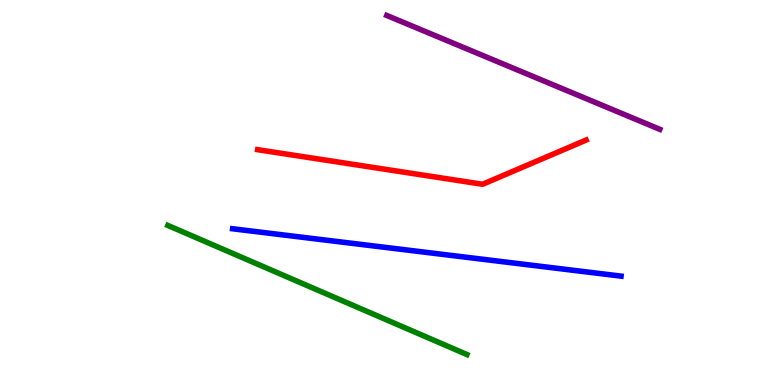[{'lines': ['blue', 'red'], 'intersections': []}, {'lines': ['green', 'red'], 'intersections': []}, {'lines': ['purple', 'red'], 'intersections': []}, {'lines': ['blue', 'green'], 'intersections': []}, {'lines': ['blue', 'purple'], 'intersections': []}, {'lines': ['green', 'purple'], 'intersections': []}]